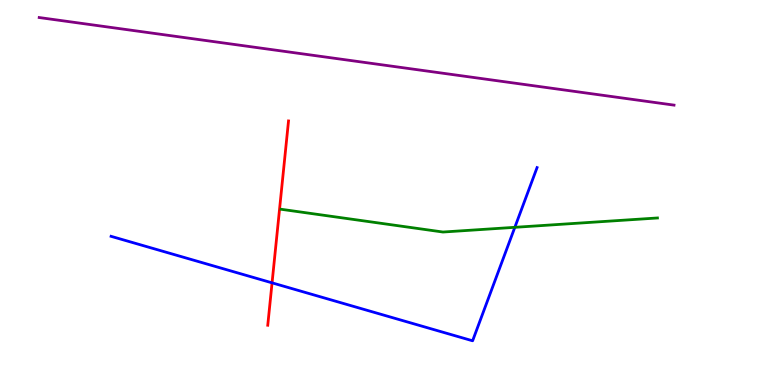[{'lines': ['blue', 'red'], 'intersections': [{'x': 3.51, 'y': 2.65}]}, {'lines': ['green', 'red'], 'intersections': []}, {'lines': ['purple', 'red'], 'intersections': []}, {'lines': ['blue', 'green'], 'intersections': [{'x': 6.64, 'y': 4.1}]}, {'lines': ['blue', 'purple'], 'intersections': []}, {'lines': ['green', 'purple'], 'intersections': []}]